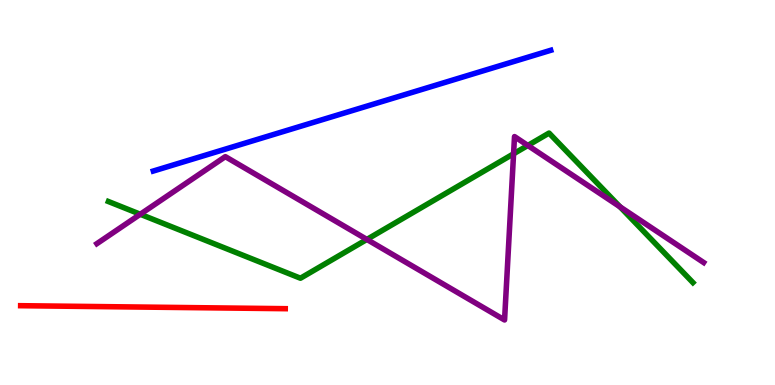[{'lines': ['blue', 'red'], 'intersections': []}, {'lines': ['green', 'red'], 'intersections': []}, {'lines': ['purple', 'red'], 'intersections': []}, {'lines': ['blue', 'green'], 'intersections': []}, {'lines': ['blue', 'purple'], 'intersections': []}, {'lines': ['green', 'purple'], 'intersections': [{'x': 1.81, 'y': 4.44}, {'x': 4.73, 'y': 3.78}, {'x': 6.63, 'y': 6.01}, {'x': 6.81, 'y': 6.22}, {'x': 8.0, 'y': 4.63}]}]